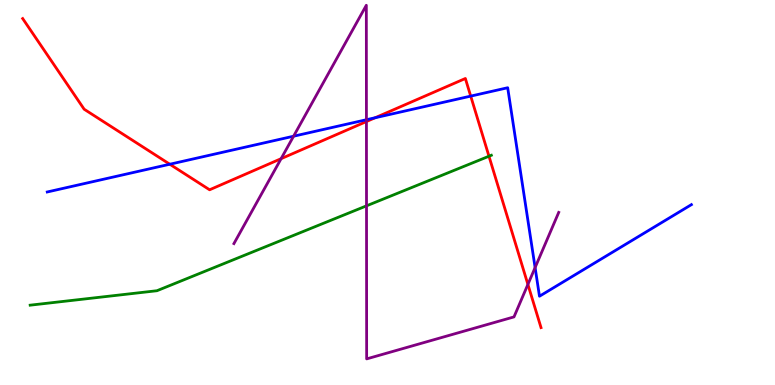[{'lines': ['blue', 'red'], 'intersections': [{'x': 2.19, 'y': 5.73}, {'x': 4.84, 'y': 6.94}, {'x': 6.07, 'y': 7.5}]}, {'lines': ['green', 'red'], 'intersections': [{'x': 6.31, 'y': 5.94}]}, {'lines': ['purple', 'red'], 'intersections': [{'x': 3.63, 'y': 5.88}, {'x': 4.73, 'y': 6.84}, {'x': 6.81, 'y': 2.61}]}, {'lines': ['blue', 'green'], 'intersections': []}, {'lines': ['blue', 'purple'], 'intersections': [{'x': 3.79, 'y': 6.46}, {'x': 4.73, 'y': 6.89}, {'x': 6.9, 'y': 3.05}]}, {'lines': ['green', 'purple'], 'intersections': [{'x': 4.73, 'y': 4.65}]}]